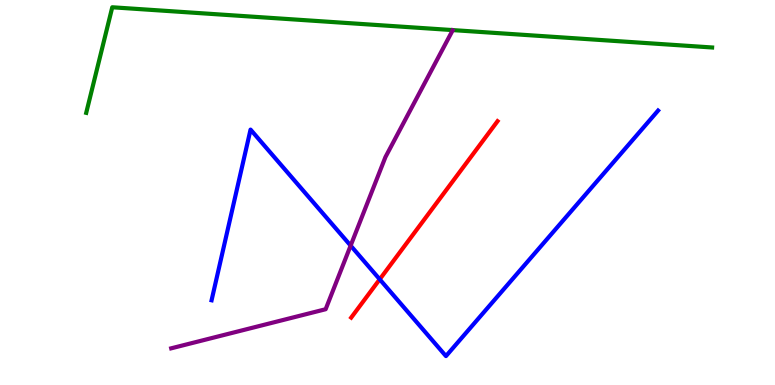[{'lines': ['blue', 'red'], 'intersections': [{'x': 4.9, 'y': 2.74}]}, {'lines': ['green', 'red'], 'intersections': []}, {'lines': ['purple', 'red'], 'intersections': []}, {'lines': ['blue', 'green'], 'intersections': []}, {'lines': ['blue', 'purple'], 'intersections': [{'x': 4.52, 'y': 3.62}]}, {'lines': ['green', 'purple'], 'intersections': []}]